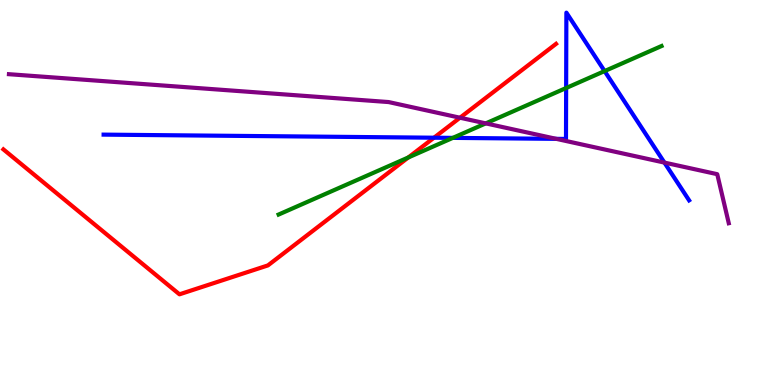[{'lines': ['blue', 'red'], 'intersections': [{'x': 5.6, 'y': 6.42}]}, {'lines': ['green', 'red'], 'intersections': [{'x': 5.27, 'y': 5.91}]}, {'lines': ['purple', 'red'], 'intersections': [{'x': 5.94, 'y': 6.94}]}, {'lines': ['blue', 'green'], 'intersections': [{'x': 5.84, 'y': 6.42}, {'x': 7.31, 'y': 7.71}, {'x': 7.8, 'y': 8.15}]}, {'lines': ['blue', 'purple'], 'intersections': [{'x': 7.18, 'y': 6.39}, {'x': 8.57, 'y': 5.78}]}, {'lines': ['green', 'purple'], 'intersections': [{'x': 6.27, 'y': 6.8}]}]